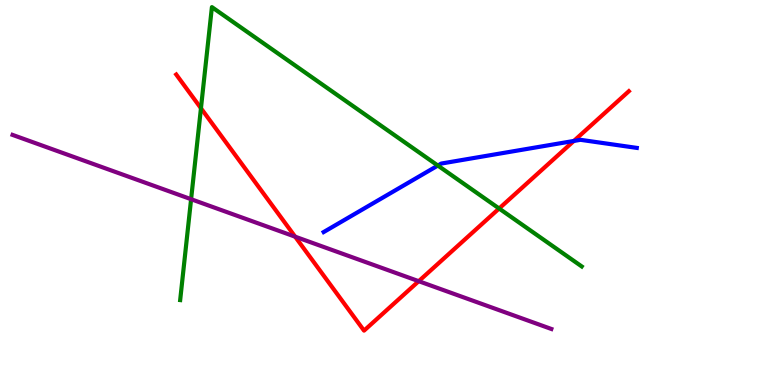[{'lines': ['blue', 'red'], 'intersections': [{'x': 7.4, 'y': 6.34}]}, {'lines': ['green', 'red'], 'intersections': [{'x': 2.59, 'y': 7.19}, {'x': 6.44, 'y': 4.58}]}, {'lines': ['purple', 'red'], 'intersections': [{'x': 3.81, 'y': 3.85}, {'x': 5.4, 'y': 2.7}]}, {'lines': ['blue', 'green'], 'intersections': [{'x': 5.65, 'y': 5.7}]}, {'lines': ['blue', 'purple'], 'intersections': []}, {'lines': ['green', 'purple'], 'intersections': [{'x': 2.47, 'y': 4.83}]}]